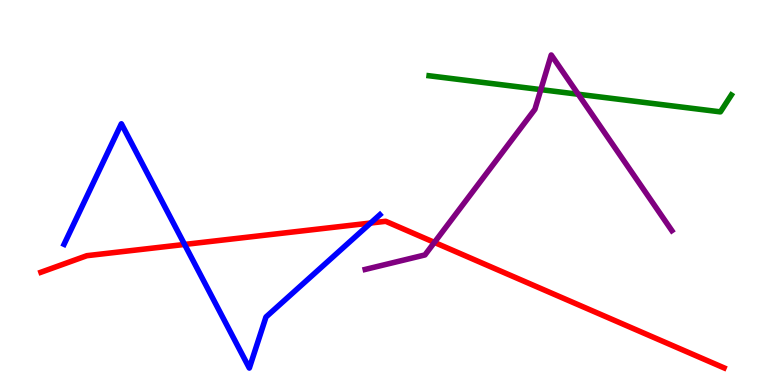[{'lines': ['blue', 'red'], 'intersections': [{'x': 2.38, 'y': 3.65}, {'x': 4.78, 'y': 4.21}]}, {'lines': ['green', 'red'], 'intersections': []}, {'lines': ['purple', 'red'], 'intersections': [{'x': 5.61, 'y': 3.7}]}, {'lines': ['blue', 'green'], 'intersections': []}, {'lines': ['blue', 'purple'], 'intersections': []}, {'lines': ['green', 'purple'], 'intersections': [{'x': 6.98, 'y': 7.67}, {'x': 7.46, 'y': 7.55}]}]